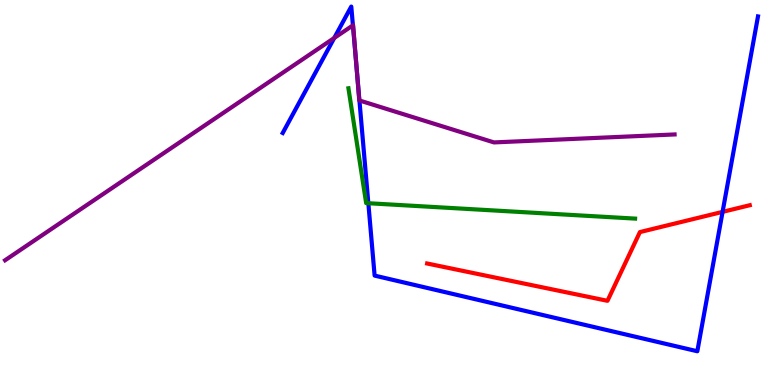[{'lines': ['blue', 'red'], 'intersections': [{'x': 9.32, 'y': 4.5}]}, {'lines': ['green', 'red'], 'intersections': []}, {'lines': ['purple', 'red'], 'intersections': []}, {'lines': ['blue', 'green'], 'intersections': [{'x': 4.75, 'y': 4.72}]}, {'lines': ['blue', 'purple'], 'intersections': [{'x': 4.31, 'y': 9.01}, {'x': 4.55, 'y': 9.34}, {'x': 4.6, 'y': 8.2}, {'x': 4.64, 'y': 7.39}]}, {'lines': ['green', 'purple'], 'intersections': []}]